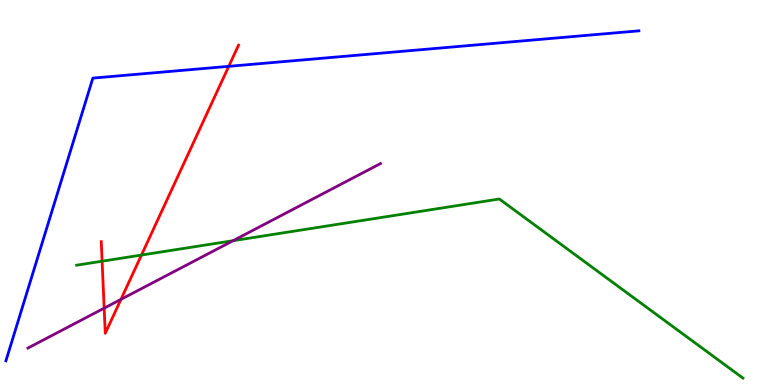[{'lines': ['blue', 'red'], 'intersections': [{'x': 2.95, 'y': 8.28}]}, {'lines': ['green', 'red'], 'intersections': [{'x': 1.32, 'y': 3.22}, {'x': 1.83, 'y': 3.38}]}, {'lines': ['purple', 'red'], 'intersections': [{'x': 1.34, 'y': 2.0}, {'x': 1.56, 'y': 2.22}]}, {'lines': ['blue', 'green'], 'intersections': []}, {'lines': ['blue', 'purple'], 'intersections': []}, {'lines': ['green', 'purple'], 'intersections': [{'x': 3.01, 'y': 3.75}]}]